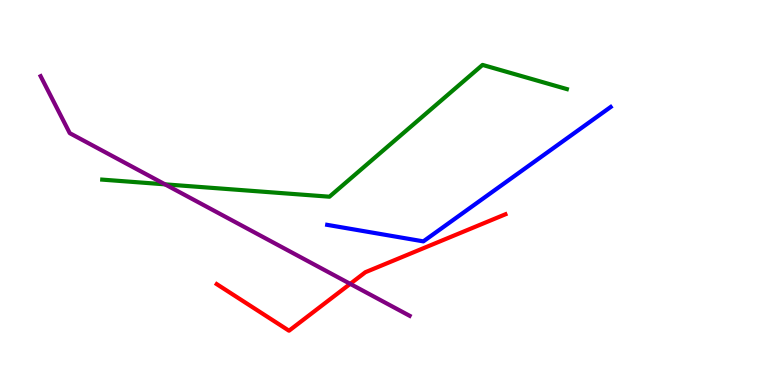[{'lines': ['blue', 'red'], 'intersections': []}, {'lines': ['green', 'red'], 'intersections': []}, {'lines': ['purple', 'red'], 'intersections': [{'x': 4.52, 'y': 2.63}]}, {'lines': ['blue', 'green'], 'intersections': []}, {'lines': ['blue', 'purple'], 'intersections': []}, {'lines': ['green', 'purple'], 'intersections': [{'x': 2.13, 'y': 5.21}]}]